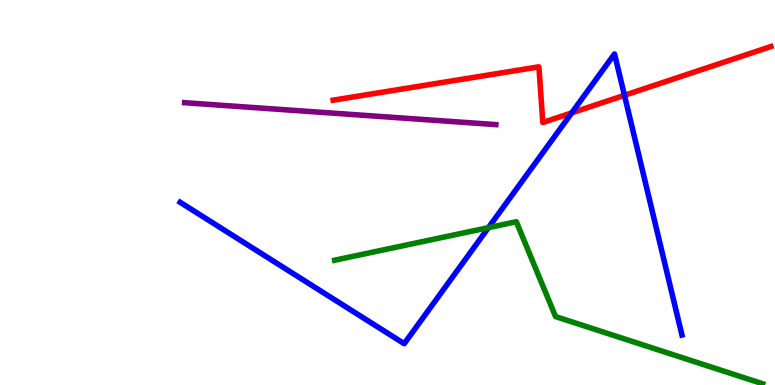[{'lines': ['blue', 'red'], 'intersections': [{'x': 7.38, 'y': 7.07}, {'x': 8.06, 'y': 7.52}]}, {'lines': ['green', 'red'], 'intersections': []}, {'lines': ['purple', 'red'], 'intersections': []}, {'lines': ['blue', 'green'], 'intersections': [{'x': 6.3, 'y': 4.09}]}, {'lines': ['blue', 'purple'], 'intersections': []}, {'lines': ['green', 'purple'], 'intersections': []}]